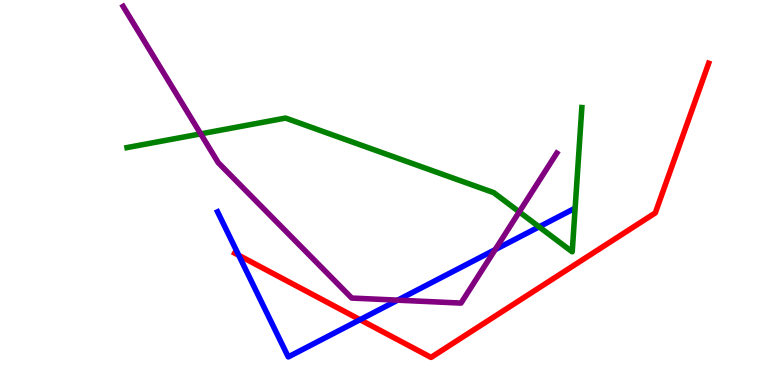[{'lines': ['blue', 'red'], 'intersections': [{'x': 3.08, 'y': 3.37}, {'x': 4.65, 'y': 1.7}]}, {'lines': ['green', 'red'], 'intersections': []}, {'lines': ['purple', 'red'], 'intersections': []}, {'lines': ['blue', 'green'], 'intersections': [{'x': 6.96, 'y': 4.11}]}, {'lines': ['blue', 'purple'], 'intersections': [{'x': 5.13, 'y': 2.2}, {'x': 6.39, 'y': 3.52}]}, {'lines': ['green', 'purple'], 'intersections': [{'x': 2.59, 'y': 6.52}, {'x': 6.7, 'y': 4.5}]}]